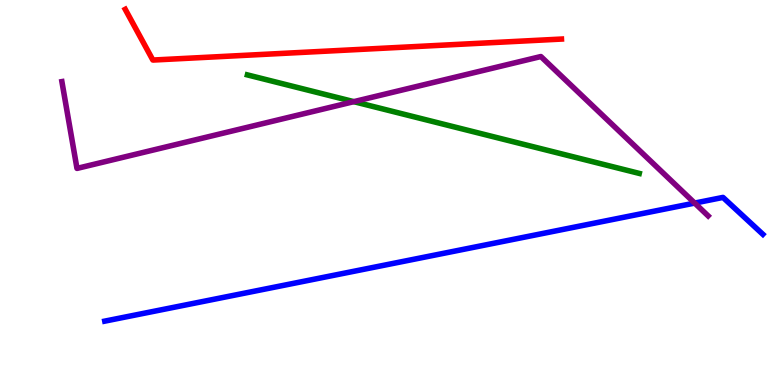[{'lines': ['blue', 'red'], 'intersections': []}, {'lines': ['green', 'red'], 'intersections': []}, {'lines': ['purple', 'red'], 'intersections': []}, {'lines': ['blue', 'green'], 'intersections': []}, {'lines': ['blue', 'purple'], 'intersections': [{'x': 8.96, 'y': 4.73}]}, {'lines': ['green', 'purple'], 'intersections': [{'x': 4.57, 'y': 7.36}]}]